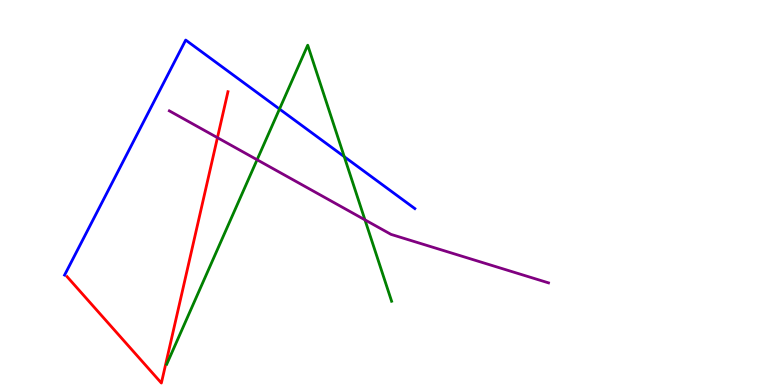[{'lines': ['blue', 'red'], 'intersections': []}, {'lines': ['green', 'red'], 'intersections': []}, {'lines': ['purple', 'red'], 'intersections': [{'x': 2.81, 'y': 6.42}]}, {'lines': ['blue', 'green'], 'intersections': [{'x': 3.61, 'y': 7.17}, {'x': 4.44, 'y': 5.93}]}, {'lines': ['blue', 'purple'], 'intersections': []}, {'lines': ['green', 'purple'], 'intersections': [{'x': 3.32, 'y': 5.85}, {'x': 4.71, 'y': 4.29}]}]